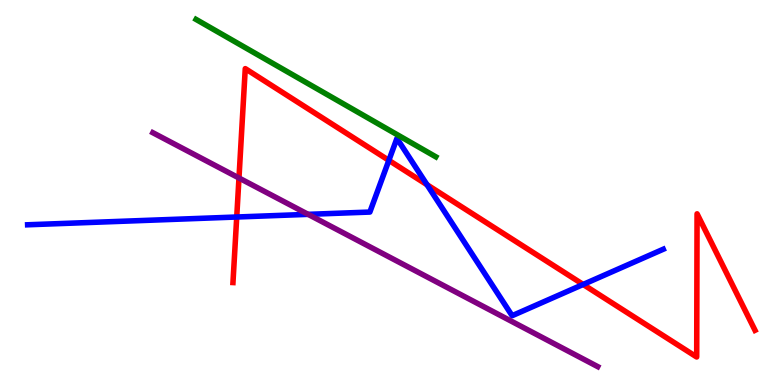[{'lines': ['blue', 'red'], 'intersections': [{'x': 3.05, 'y': 4.36}, {'x': 5.02, 'y': 5.83}, {'x': 5.51, 'y': 5.2}, {'x': 7.52, 'y': 2.61}]}, {'lines': ['green', 'red'], 'intersections': []}, {'lines': ['purple', 'red'], 'intersections': [{'x': 3.08, 'y': 5.38}]}, {'lines': ['blue', 'green'], 'intersections': []}, {'lines': ['blue', 'purple'], 'intersections': [{'x': 3.98, 'y': 4.43}]}, {'lines': ['green', 'purple'], 'intersections': []}]